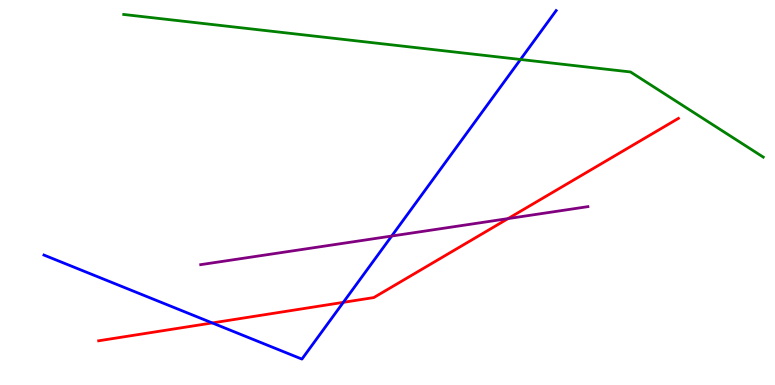[{'lines': ['blue', 'red'], 'intersections': [{'x': 2.74, 'y': 1.61}, {'x': 4.43, 'y': 2.15}]}, {'lines': ['green', 'red'], 'intersections': []}, {'lines': ['purple', 'red'], 'intersections': [{'x': 6.56, 'y': 4.32}]}, {'lines': ['blue', 'green'], 'intersections': [{'x': 6.72, 'y': 8.46}]}, {'lines': ['blue', 'purple'], 'intersections': [{'x': 5.05, 'y': 3.87}]}, {'lines': ['green', 'purple'], 'intersections': []}]